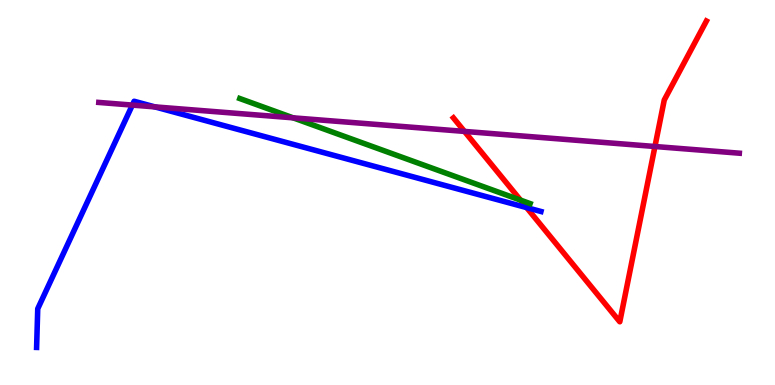[{'lines': ['blue', 'red'], 'intersections': [{'x': 6.8, 'y': 4.61}]}, {'lines': ['green', 'red'], 'intersections': [{'x': 6.72, 'y': 4.8}]}, {'lines': ['purple', 'red'], 'intersections': [{'x': 5.99, 'y': 6.59}, {'x': 8.45, 'y': 6.19}]}, {'lines': ['blue', 'green'], 'intersections': []}, {'lines': ['blue', 'purple'], 'intersections': [{'x': 1.71, 'y': 7.27}, {'x': 2.0, 'y': 7.22}]}, {'lines': ['green', 'purple'], 'intersections': [{'x': 3.78, 'y': 6.94}]}]